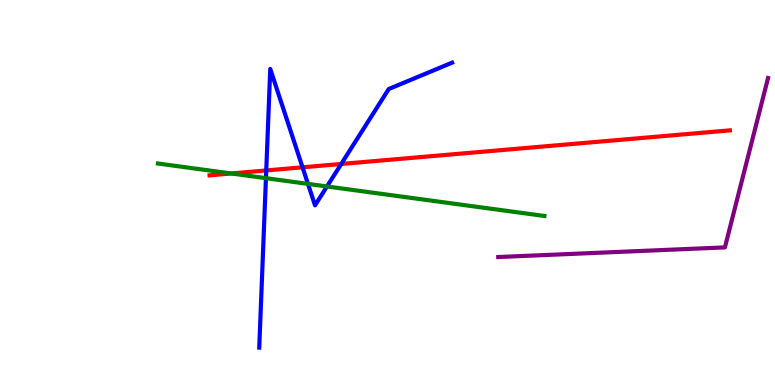[{'lines': ['blue', 'red'], 'intersections': [{'x': 3.44, 'y': 5.57}, {'x': 3.9, 'y': 5.65}, {'x': 4.4, 'y': 5.74}]}, {'lines': ['green', 'red'], 'intersections': [{'x': 2.98, 'y': 5.49}]}, {'lines': ['purple', 'red'], 'intersections': []}, {'lines': ['blue', 'green'], 'intersections': [{'x': 3.43, 'y': 5.37}, {'x': 3.97, 'y': 5.22}, {'x': 4.22, 'y': 5.16}]}, {'lines': ['blue', 'purple'], 'intersections': []}, {'lines': ['green', 'purple'], 'intersections': []}]